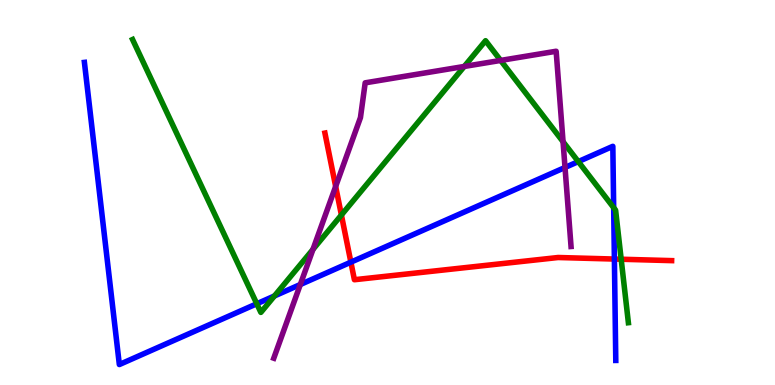[{'lines': ['blue', 'red'], 'intersections': [{'x': 4.53, 'y': 3.19}, {'x': 7.93, 'y': 3.27}]}, {'lines': ['green', 'red'], 'intersections': [{'x': 4.41, 'y': 4.42}, {'x': 8.02, 'y': 3.27}]}, {'lines': ['purple', 'red'], 'intersections': [{'x': 4.33, 'y': 5.16}]}, {'lines': ['blue', 'green'], 'intersections': [{'x': 3.31, 'y': 2.11}, {'x': 3.54, 'y': 2.31}, {'x': 7.46, 'y': 5.8}, {'x': 7.92, 'y': 4.61}]}, {'lines': ['blue', 'purple'], 'intersections': [{'x': 3.88, 'y': 2.61}, {'x': 7.29, 'y': 5.65}]}, {'lines': ['green', 'purple'], 'intersections': [{'x': 4.04, 'y': 3.52}, {'x': 5.99, 'y': 8.27}, {'x': 6.46, 'y': 8.43}, {'x': 7.27, 'y': 6.32}]}]